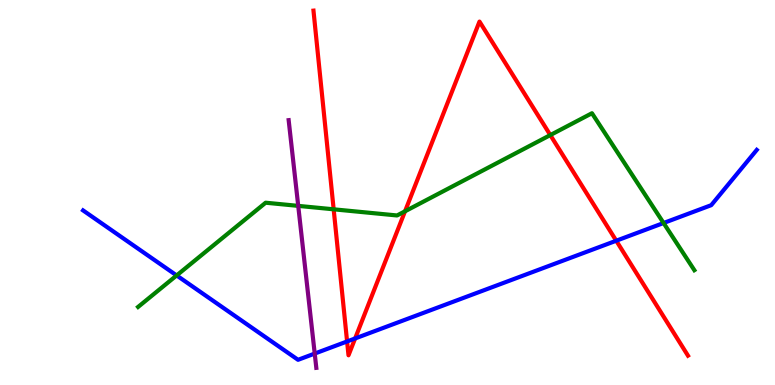[{'lines': ['blue', 'red'], 'intersections': [{'x': 4.48, 'y': 1.13}, {'x': 4.58, 'y': 1.21}, {'x': 7.95, 'y': 3.75}]}, {'lines': ['green', 'red'], 'intersections': [{'x': 4.31, 'y': 4.56}, {'x': 5.23, 'y': 4.51}, {'x': 7.1, 'y': 6.49}]}, {'lines': ['purple', 'red'], 'intersections': []}, {'lines': ['blue', 'green'], 'intersections': [{'x': 2.28, 'y': 2.85}, {'x': 8.56, 'y': 4.21}]}, {'lines': ['blue', 'purple'], 'intersections': [{'x': 4.06, 'y': 0.816}]}, {'lines': ['green', 'purple'], 'intersections': [{'x': 3.85, 'y': 4.65}]}]